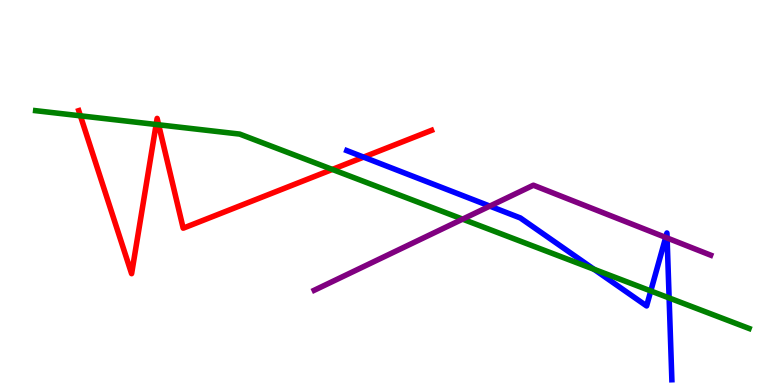[{'lines': ['blue', 'red'], 'intersections': [{'x': 4.69, 'y': 5.92}]}, {'lines': ['green', 'red'], 'intersections': [{'x': 1.04, 'y': 6.99}, {'x': 2.01, 'y': 6.77}, {'x': 2.05, 'y': 6.76}, {'x': 4.29, 'y': 5.6}]}, {'lines': ['purple', 'red'], 'intersections': []}, {'lines': ['blue', 'green'], 'intersections': [{'x': 7.66, 'y': 3.01}, {'x': 8.4, 'y': 2.44}, {'x': 8.63, 'y': 2.26}]}, {'lines': ['blue', 'purple'], 'intersections': [{'x': 6.32, 'y': 4.65}, {'x': 8.59, 'y': 3.83}, {'x': 8.61, 'y': 3.82}]}, {'lines': ['green', 'purple'], 'intersections': [{'x': 5.97, 'y': 4.31}]}]